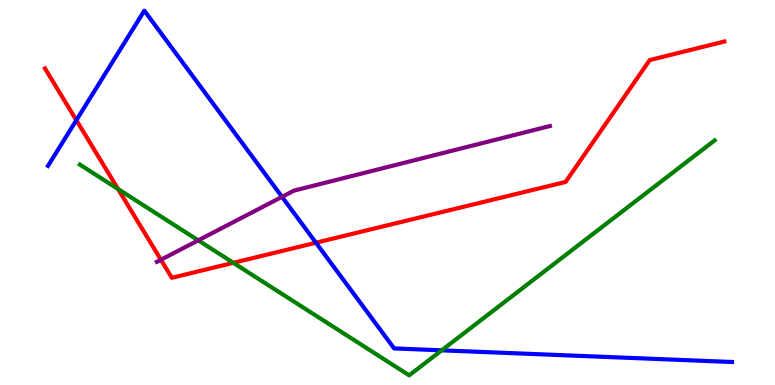[{'lines': ['blue', 'red'], 'intersections': [{'x': 0.985, 'y': 6.88}, {'x': 4.08, 'y': 3.7}]}, {'lines': ['green', 'red'], 'intersections': [{'x': 1.52, 'y': 5.09}, {'x': 3.01, 'y': 3.17}]}, {'lines': ['purple', 'red'], 'intersections': [{'x': 2.08, 'y': 3.25}]}, {'lines': ['blue', 'green'], 'intersections': [{'x': 5.7, 'y': 0.9}]}, {'lines': ['blue', 'purple'], 'intersections': [{'x': 3.64, 'y': 4.89}]}, {'lines': ['green', 'purple'], 'intersections': [{'x': 2.56, 'y': 3.76}]}]